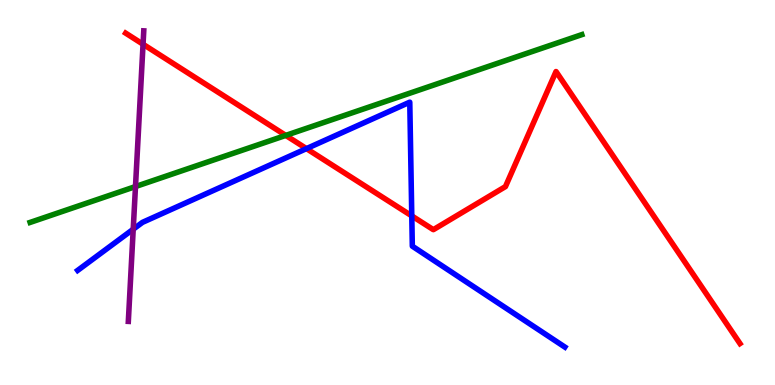[{'lines': ['blue', 'red'], 'intersections': [{'x': 3.95, 'y': 6.14}, {'x': 5.31, 'y': 4.39}]}, {'lines': ['green', 'red'], 'intersections': [{'x': 3.69, 'y': 6.48}]}, {'lines': ['purple', 'red'], 'intersections': [{'x': 1.85, 'y': 8.85}]}, {'lines': ['blue', 'green'], 'intersections': []}, {'lines': ['blue', 'purple'], 'intersections': [{'x': 1.72, 'y': 4.05}]}, {'lines': ['green', 'purple'], 'intersections': [{'x': 1.75, 'y': 5.15}]}]